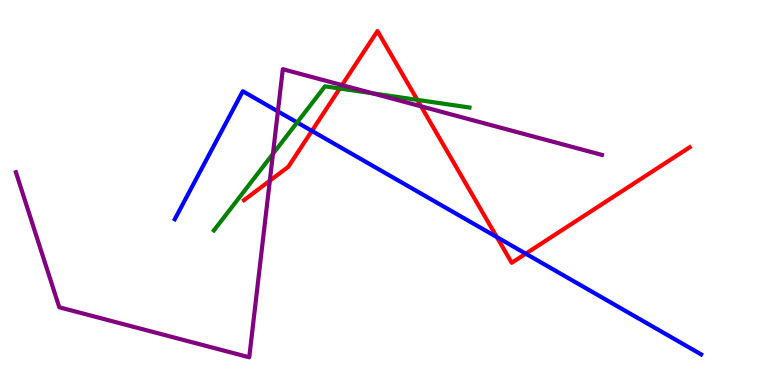[{'lines': ['blue', 'red'], 'intersections': [{'x': 4.02, 'y': 6.6}, {'x': 6.41, 'y': 3.84}, {'x': 6.78, 'y': 3.41}]}, {'lines': ['green', 'red'], 'intersections': [{'x': 4.38, 'y': 7.7}, {'x': 5.38, 'y': 7.41}]}, {'lines': ['purple', 'red'], 'intersections': [{'x': 3.48, 'y': 5.31}, {'x': 4.41, 'y': 7.79}, {'x': 5.43, 'y': 7.24}]}, {'lines': ['blue', 'green'], 'intersections': [{'x': 3.83, 'y': 6.82}]}, {'lines': ['blue', 'purple'], 'intersections': [{'x': 3.59, 'y': 7.11}]}, {'lines': ['green', 'purple'], 'intersections': [{'x': 3.52, 'y': 6.0}, {'x': 4.81, 'y': 7.58}]}]